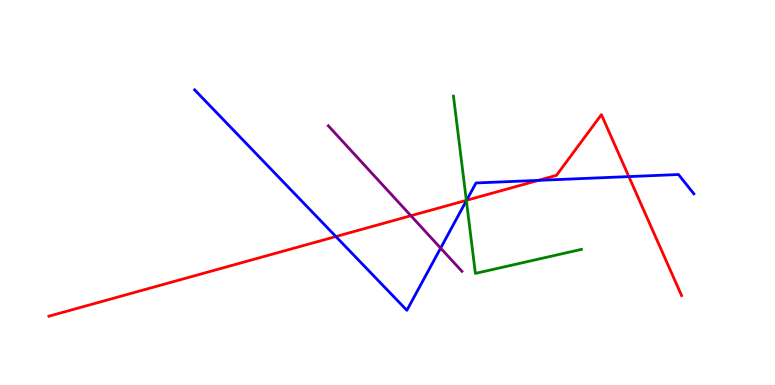[{'lines': ['blue', 'red'], 'intersections': [{'x': 4.33, 'y': 3.86}, {'x': 6.02, 'y': 4.8}, {'x': 6.95, 'y': 5.32}, {'x': 8.11, 'y': 5.41}]}, {'lines': ['green', 'red'], 'intersections': [{'x': 6.02, 'y': 4.8}]}, {'lines': ['purple', 'red'], 'intersections': [{'x': 5.3, 'y': 4.4}]}, {'lines': ['blue', 'green'], 'intersections': [{'x': 6.02, 'y': 4.79}]}, {'lines': ['blue', 'purple'], 'intersections': [{'x': 5.69, 'y': 3.56}]}, {'lines': ['green', 'purple'], 'intersections': []}]